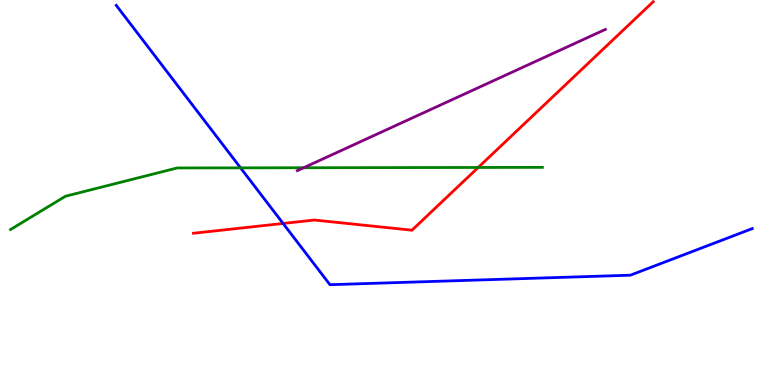[{'lines': ['blue', 'red'], 'intersections': [{'x': 3.65, 'y': 4.2}]}, {'lines': ['green', 'red'], 'intersections': [{'x': 6.17, 'y': 5.65}]}, {'lines': ['purple', 'red'], 'intersections': []}, {'lines': ['blue', 'green'], 'intersections': [{'x': 3.1, 'y': 5.64}]}, {'lines': ['blue', 'purple'], 'intersections': []}, {'lines': ['green', 'purple'], 'intersections': [{'x': 3.92, 'y': 5.64}]}]